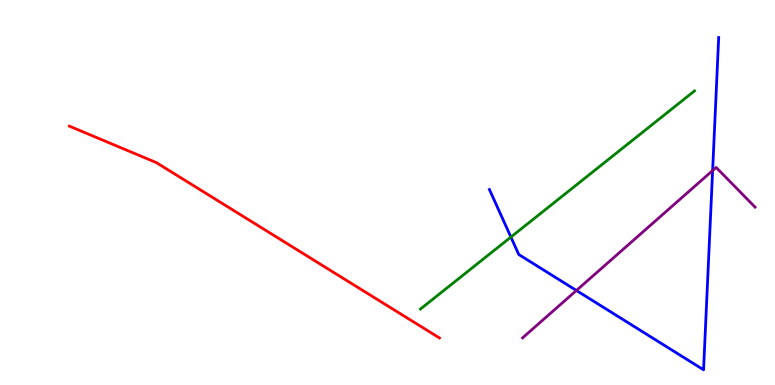[{'lines': ['blue', 'red'], 'intersections': []}, {'lines': ['green', 'red'], 'intersections': []}, {'lines': ['purple', 'red'], 'intersections': []}, {'lines': ['blue', 'green'], 'intersections': [{'x': 6.59, 'y': 3.84}]}, {'lines': ['blue', 'purple'], 'intersections': [{'x': 7.44, 'y': 2.46}, {'x': 9.2, 'y': 5.57}]}, {'lines': ['green', 'purple'], 'intersections': []}]